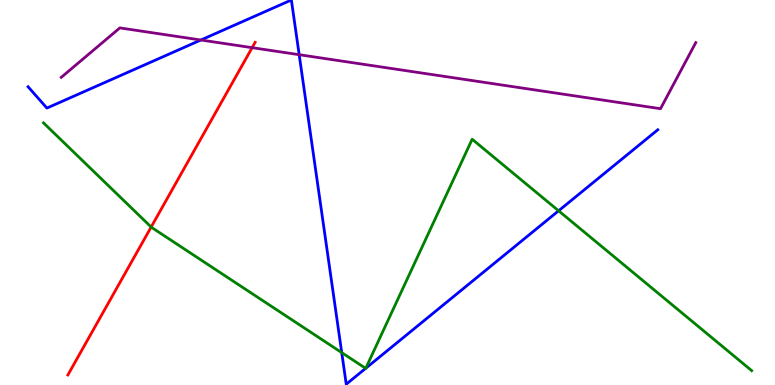[{'lines': ['blue', 'red'], 'intersections': []}, {'lines': ['green', 'red'], 'intersections': [{'x': 1.95, 'y': 4.1}]}, {'lines': ['purple', 'red'], 'intersections': [{'x': 3.25, 'y': 8.76}]}, {'lines': ['blue', 'green'], 'intersections': [{'x': 4.41, 'y': 0.841}, {'x': 4.72, 'y': 0.432}, {'x': 4.72, 'y': 0.435}, {'x': 7.21, 'y': 4.52}]}, {'lines': ['blue', 'purple'], 'intersections': [{'x': 2.59, 'y': 8.96}, {'x': 3.86, 'y': 8.58}]}, {'lines': ['green', 'purple'], 'intersections': []}]